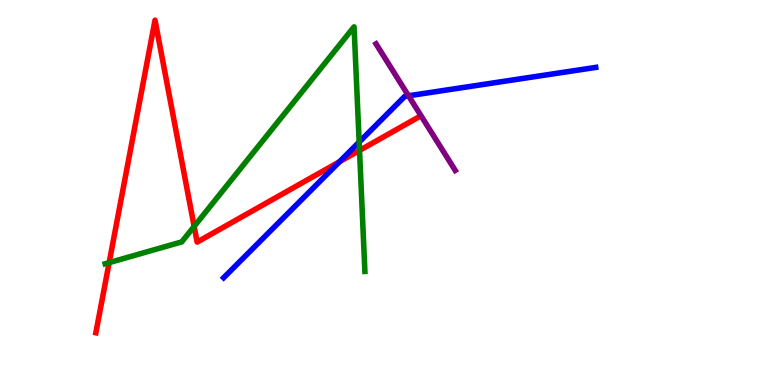[{'lines': ['blue', 'red'], 'intersections': [{'x': 4.38, 'y': 5.8}]}, {'lines': ['green', 'red'], 'intersections': [{'x': 1.41, 'y': 3.18}, {'x': 2.51, 'y': 4.12}, {'x': 4.64, 'y': 6.09}]}, {'lines': ['purple', 'red'], 'intersections': []}, {'lines': ['blue', 'green'], 'intersections': [{'x': 4.63, 'y': 6.31}]}, {'lines': ['blue', 'purple'], 'intersections': [{'x': 5.27, 'y': 7.51}]}, {'lines': ['green', 'purple'], 'intersections': []}]